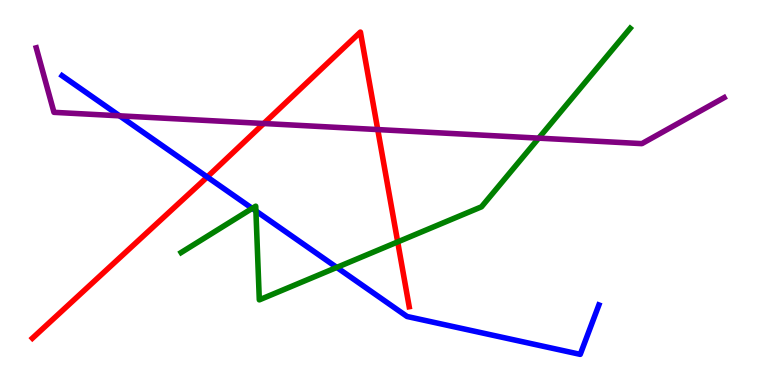[{'lines': ['blue', 'red'], 'intersections': [{'x': 2.67, 'y': 5.4}]}, {'lines': ['green', 'red'], 'intersections': [{'x': 5.13, 'y': 3.72}]}, {'lines': ['purple', 'red'], 'intersections': [{'x': 3.4, 'y': 6.79}, {'x': 4.87, 'y': 6.63}]}, {'lines': ['blue', 'green'], 'intersections': [{'x': 3.25, 'y': 4.59}, {'x': 3.3, 'y': 4.52}, {'x': 4.35, 'y': 3.05}]}, {'lines': ['blue', 'purple'], 'intersections': [{'x': 1.54, 'y': 6.99}]}, {'lines': ['green', 'purple'], 'intersections': [{'x': 6.95, 'y': 6.41}]}]